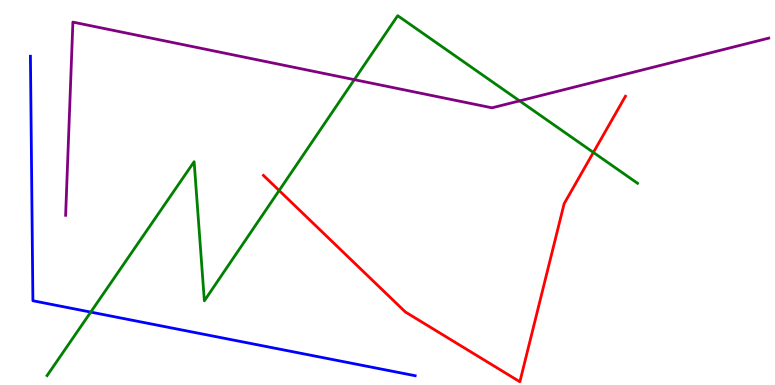[{'lines': ['blue', 'red'], 'intersections': []}, {'lines': ['green', 'red'], 'intersections': [{'x': 3.6, 'y': 5.05}, {'x': 7.66, 'y': 6.04}]}, {'lines': ['purple', 'red'], 'intersections': []}, {'lines': ['blue', 'green'], 'intersections': [{'x': 1.17, 'y': 1.89}]}, {'lines': ['blue', 'purple'], 'intersections': []}, {'lines': ['green', 'purple'], 'intersections': [{'x': 4.57, 'y': 7.93}, {'x': 6.7, 'y': 7.38}]}]